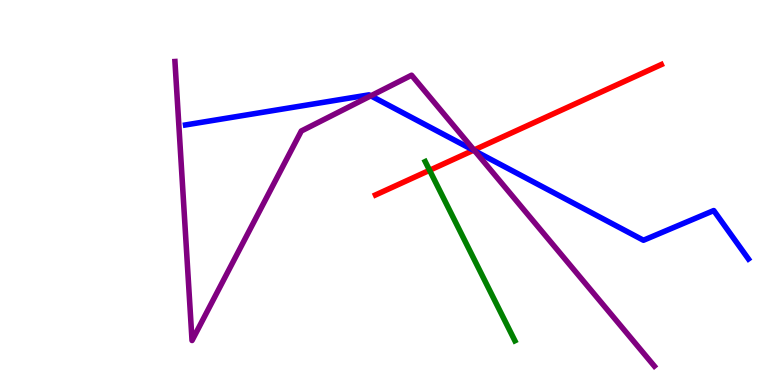[{'lines': ['blue', 'red'], 'intersections': [{'x': 6.11, 'y': 6.1}]}, {'lines': ['green', 'red'], 'intersections': [{'x': 5.54, 'y': 5.58}]}, {'lines': ['purple', 'red'], 'intersections': [{'x': 6.12, 'y': 6.1}]}, {'lines': ['blue', 'green'], 'intersections': []}, {'lines': ['blue', 'purple'], 'intersections': [{'x': 4.78, 'y': 7.51}, {'x': 6.13, 'y': 6.08}]}, {'lines': ['green', 'purple'], 'intersections': []}]